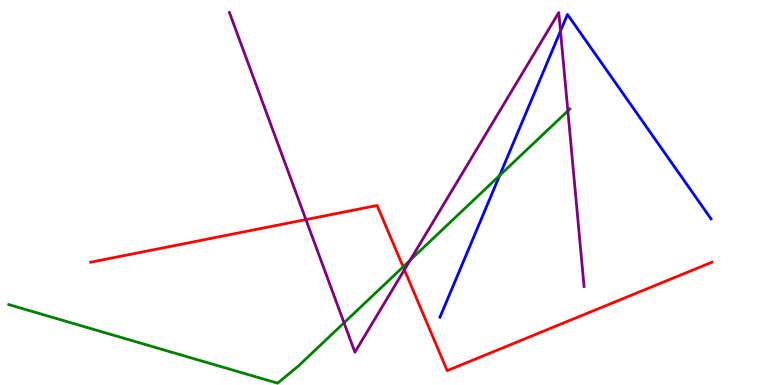[{'lines': ['blue', 'red'], 'intersections': []}, {'lines': ['green', 'red'], 'intersections': [{'x': 5.2, 'y': 3.07}]}, {'lines': ['purple', 'red'], 'intersections': [{'x': 3.95, 'y': 4.3}, {'x': 5.22, 'y': 2.99}]}, {'lines': ['blue', 'green'], 'intersections': [{'x': 6.45, 'y': 5.44}]}, {'lines': ['blue', 'purple'], 'intersections': [{'x': 7.23, 'y': 9.19}]}, {'lines': ['green', 'purple'], 'intersections': [{'x': 4.44, 'y': 1.62}, {'x': 5.29, 'y': 3.24}, {'x': 7.33, 'y': 7.12}]}]